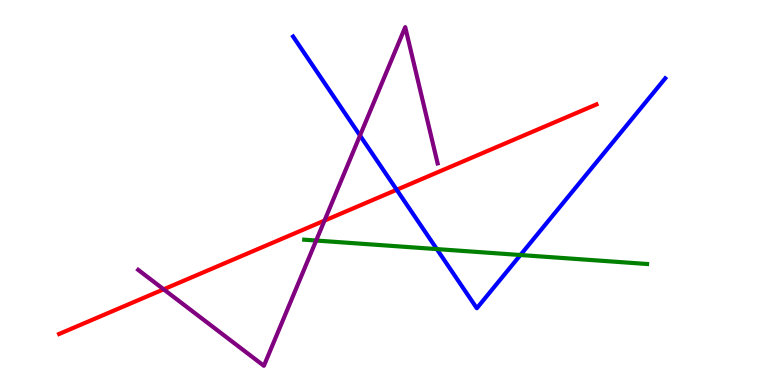[{'lines': ['blue', 'red'], 'intersections': [{'x': 5.12, 'y': 5.07}]}, {'lines': ['green', 'red'], 'intersections': []}, {'lines': ['purple', 'red'], 'intersections': [{'x': 2.11, 'y': 2.49}, {'x': 4.19, 'y': 4.27}]}, {'lines': ['blue', 'green'], 'intersections': [{'x': 5.64, 'y': 3.53}, {'x': 6.72, 'y': 3.38}]}, {'lines': ['blue', 'purple'], 'intersections': [{'x': 4.65, 'y': 6.48}]}, {'lines': ['green', 'purple'], 'intersections': [{'x': 4.08, 'y': 3.75}]}]